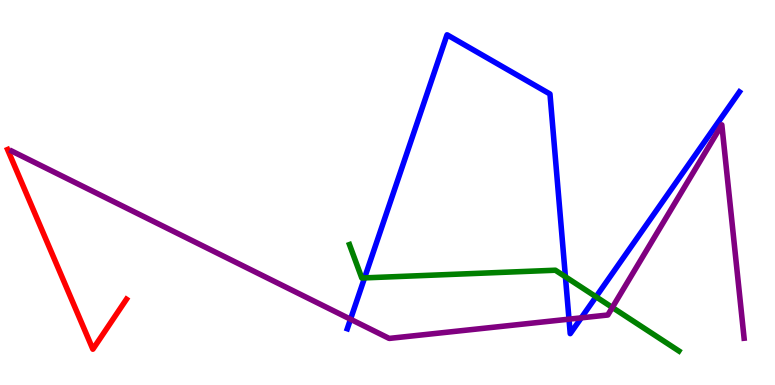[{'lines': ['blue', 'red'], 'intersections': []}, {'lines': ['green', 'red'], 'intersections': []}, {'lines': ['purple', 'red'], 'intersections': []}, {'lines': ['blue', 'green'], 'intersections': [{'x': 4.7, 'y': 2.78}, {'x': 7.3, 'y': 2.81}, {'x': 7.69, 'y': 2.29}]}, {'lines': ['blue', 'purple'], 'intersections': [{'x': 4.52, 'y': 1.71}, {'x': 7.34, 'y': 1.71}, {'x': 7.5, 'y': 1.74}]}, {'lines': ['green', 'purple'], 'intersections': [{'x': 7.9, 'y': 2.01}]}]